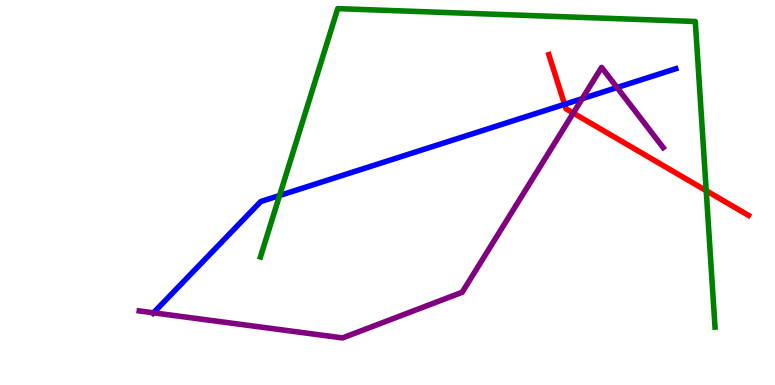[{'lines': ['blue', 'red'], 'intersections': [{'x': 7.28, 'y': 7.29}]}, {'lines': ['green', 'red'], 'intersections': [{'x': 9.11, 'y': 5.05}]}, {'lines': ['purple', 'red'], 'intersections': [{'x': 7.4, 'y': 7.06}]}, {'lines': ['blue', 'green'], 'intersections': [{'x': 3.61, 'y': 4.92}]}, {'lines': ['blue', 'purple'], 'intersections': [{'x': 1.98, 'y': 1.88}, {'x': 7.51, 'y': 7.44}, {'x': 7.96, 'y': 7.73}]}, {'lines': ['green', 'purple'], 'intersections': []}]